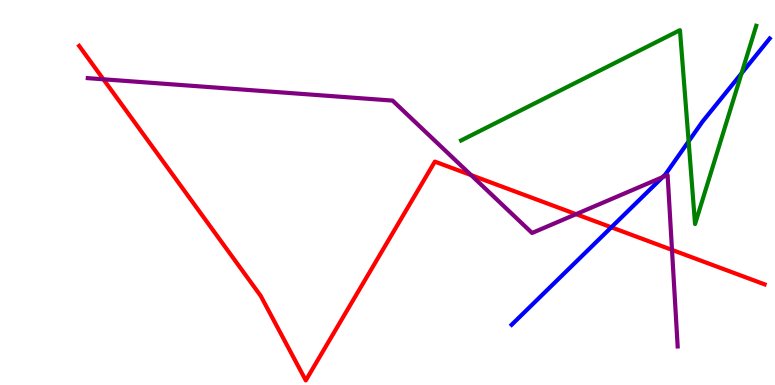[{'lines': ['blue', 'red'], 'intersections': [{'x': 7.89, 'y': 4.1}]}, {'lines': ['green', 'red'], 'intersections': []}, {'lines': ['purple', 'red'], 'intersections': [{'x': 1.33, 'y': 7.94}, {'x': 6.08, 'y': 5.45}, {'x': 7.43, 'y': 4.44}, {'x': 8.67, 'y': 3.51}]}, {'lines': ['blue', 'green'], 'intersections': [{'x': 8.89, 'y': 6.33}, {'x': 9.57, 'y': 8.1}]}, {'lines': ['blue', 'purple'], 'intersections': [{'x': 8.55, 'y': 5.4}]}, {'lines': ['green', 'purple'], 'intersections': []}]